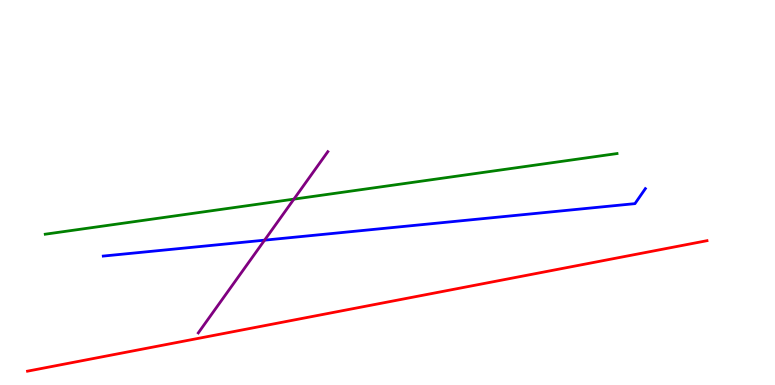[{'lines': ['blue', 'red'], 'intersections': []}, {'lines': ['green', 'red'], 'intersections': []}, {'lines': ['purple', 'red'], 'intersections': []}, {'lines': ['blue', 'green'], 'intersections': []}, {'lines': ['blue', 'purple'], 'intersections': [{'x': 3.41, 'y': 3.76}]}, {'lines': ['green', 'purple'], 'intersections': [{'x': 3.79, 'y': 4.83}]}]